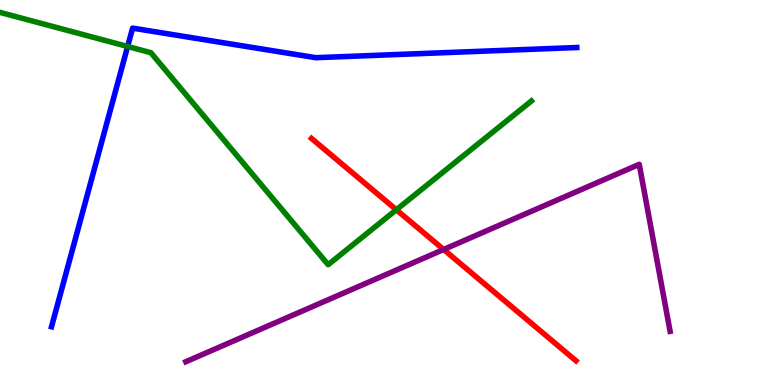[{'lines': ['blue', 'red'], 'intersections': []}, {'lines': ['green', 'red'], 'intersections': [{'x': 5.11, 'y': 4.55}]}, {'lines': ['purple', 'red'], 'intersections': [{'x': 5.72, 'y': 3.52}]}, {'lines': ['blue', 'green'], 'intersections': [{'x': 1.65, 'y': 8.79}]}, {'lines': ['blue', 'purple'], 'intersections': []}, {'lines': ['green', 'purple'], 'intersections': []}]